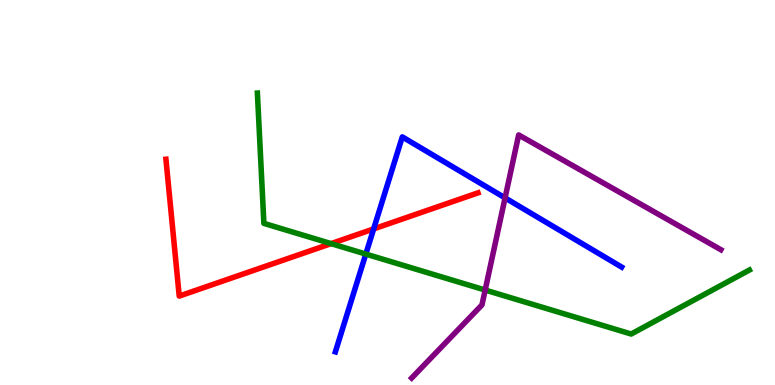[{'lines': ['blue', 'red'], 'intersections': [{'x': 4.82, 'y': 4.05}]}, {'lines': ['green', 'red'], 'intersections': [{'x': 4.27, 'y': 3.67}]}, {'lines': ['purple', 'red'], 'intersections': []}, {'lines': ['blue', 'green'], 'intersections': [{'x': 4.72, 'y': 3.4}]}, {'lines': ['blue', 'purple'], 'intersections': [{'x': 6.52, 'y': 4.86}]}, {'lines': ['green', 'purple'], 'intersections': [{'x': 6.26, 'y': 2.47}]}]